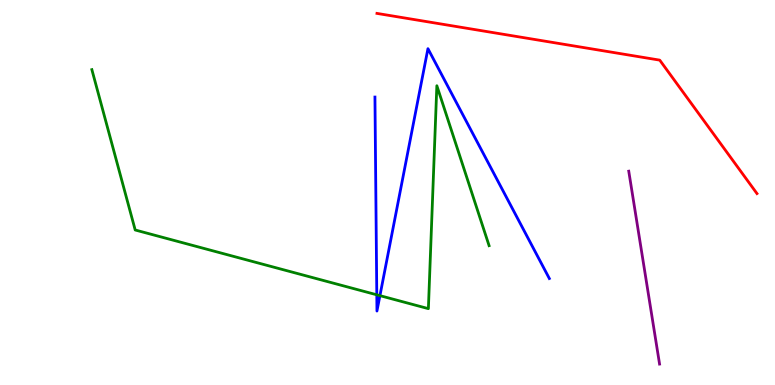[{'lines': ['blue', 'red'], 'intersections': []}, {'lines': ['green', 'red'], 'intersections': []}, {'lines': ['purple', 'red'], 'intersections': []}, {'lines': ['blue', 'green'], 'intersections': [{'x': 4.86, 'y': 2.34}, {'x': 4.9, 'y': 2.32}]}, {'lines': ['blue', 'purple'], 'intersections': []}, {'lines': ['green', 'purple'], 'intersections': []}]